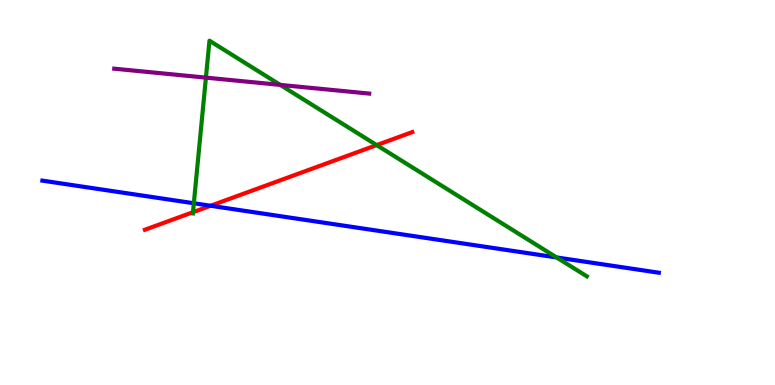[{'lines': ['blue', 'red'], 'intersections': [{'x': 2.72, 'y': 4.66}]}, {'lines': ['green', 'red'], 'intersections': [{'x': 2.49, 'y': 4.49}, {'x': 4.86, 'y': 6.23}]}, {'lines': ['purple', 'red'], 'intersections': []}, {'lines': ['blue', 'green'], 'intersections': [{'x': 2.5, 'y': 4.72}, {'x': 7.18, 'y': 3.31}]}, {'lines': ['blue', 'purple'], 'intersections': []}, {'lines': ['green', 'purple'], 'intersections': [{'x': 2.66, 'y': 7.98}, {'x': 3.62, 'y': 7.79}]}]